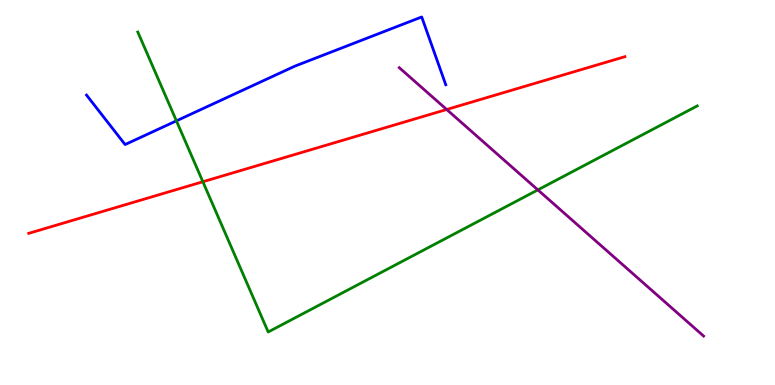[{'lines': ['blue', 'red'], 'intersections': []}, {'lines': ['green', 'red'], 'intersections': [{'x': 2.62, 'y': 5.28}]}, {'lines': ['purple', 'red'], 'intersections': [{'x': 5.76, 'y': 7.16}]}, {'lines': ['blue', 'green'], 'intersections': [{'x': 2.28, 'y': 6.86}]}, {'lines': ['blue', 'purple'], 'intersections': []}, {'lines': ['green', 'purple'], 'intersections': [{'x': 6.94, 'y': 5.07}]}]